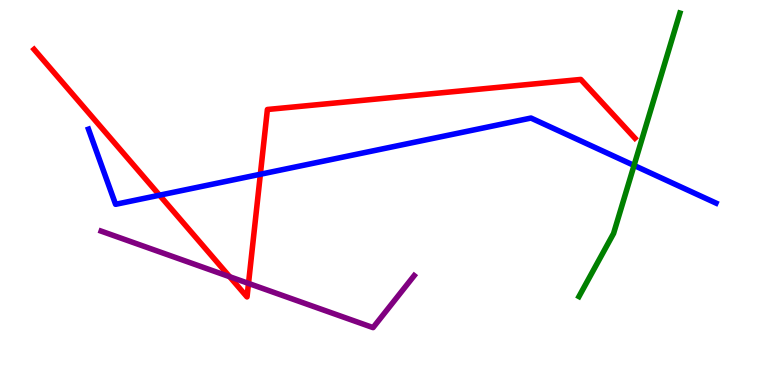[{'lines': ['blue', 'red'], 'intersections': [{'x': 2.06, 'y': 4.93}, {'x': 3.36, 'y': 5.47}]}, {'lines': ['green', 'red'], 'intersections': []}, {'lines': ['purple', 'red'], 'intersections': [{'x': 2.96, 'y': 2.81}, {'x': 3.21, 'y': 2.64}]}, {'lines': ['blue', 'green'], 'intersections': [{'x': 8.18, 'y': 5.7}]}, {'lines': ['blue', 'purple'], 'intersections': []}, {'lines': ['green', 'purple'], 'intersections': []}]